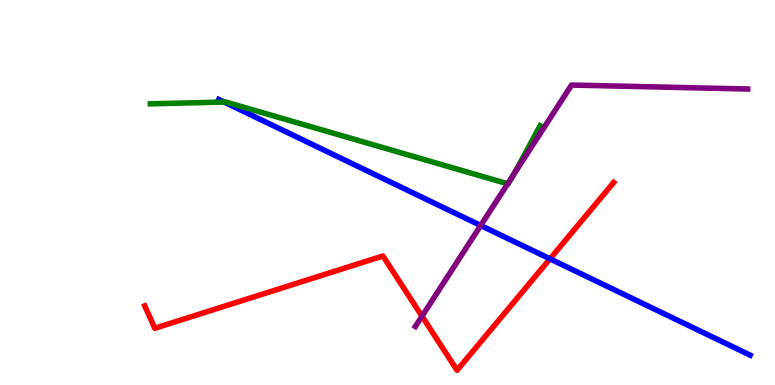[{'lines': ['blue', 'red'], 'intersections': [{'x': 7.1, 'y': 3.28}]}, {'lines': ['green', 'red'], 'intersections': []}, {'lines': ['purple', 'red'], 'intersections': [{'x': 5.45, 'y': 1.79}]}, {'lines': ['blue', 'green'], 'intersections': [{'x': 2.89, 'y': 7.35}]}, {'lines': ['blue', 'purple'], 'intersections': [{'x': 6.2, 'y': 4.14}]}, {'lines': ['green', 'purple'], 'intersections': [{'x': 6.55, 'y': 5.23}, {'x': 6.62, 'y': 5.43}]}]